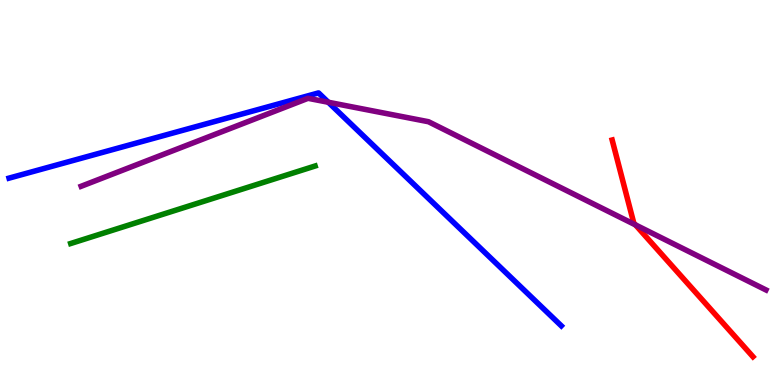[{'lines': ['blue', 'red'], 'intersections': []}, {'lines': ['green', 'red'], 'intersections': []}, {'lines': ['purple', 'red'], 'intersections': [{'x': 8.2, 'y': 4.16}]}, {'lines': ['blue', 'green'], 'intersections': []}, {'lines': ['blue', 'purple'], 'intersections': [{'x': 4.24, 'y': 7.34}]}, {'lines': ['green', 'purple'], 'intersections': []}]